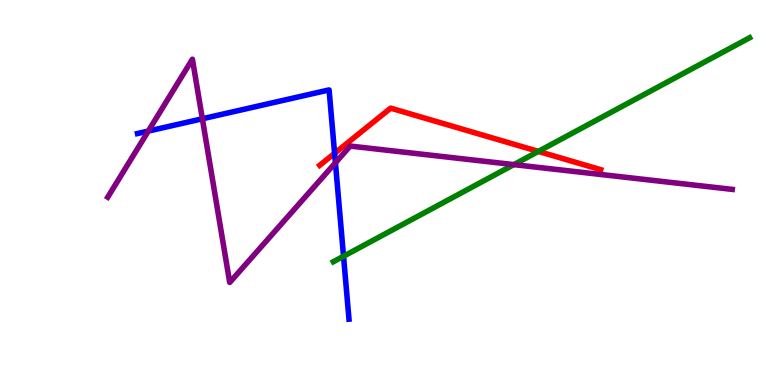[{'lines': ['blue', 'red'], 'intersections': [{'x': 4.32, 'y': 6.02}]}, {'lines': ['green', 'red'], 'intersections': [{'x': 6.95, 'y': 6.07}]}, {'lines': ['purple', 'red'], 'intersections': []}, {'lines': ['blue', 'green'], 'intersections': [{'x': 4.43, 'y': 3.34}]}, {'lines': ['blue', 'purple'], 'intersections': [{'x': 1.91, 'y': 6.6}, {'x': 2.61, 'y': 6.91}, {'x': 4.33, 'y': 5.77}]}, {'lines': ['green', 'purple'], 'intersections': [{'x': 6.63, 'y': 5.72}]}]